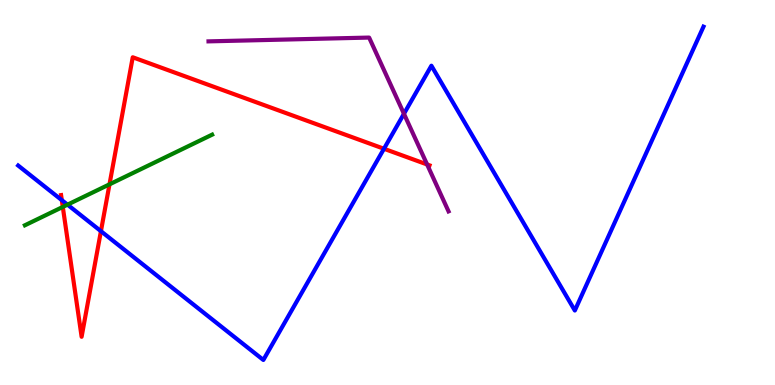[{'lines': ['blue', 'red'], 'intersections': [{'x': 0.798, 'y': 4.8}, {'x': 1.3, 'y': 4.0}, {'x': 4.95, 'y': 6.14}]}, {'lines': ['green', 'red'], 'intersections': [{'x': 0.81, 'y': 4.62}, {'x': 1.41, 'y': 5.21}]}, {'lines': ['purple', 'red'], 'intersections': [{'x': 5.51, 'y': 5.73}]}, {'lines': ['blue', 'green'], 'intersections': [{'x': 0.871, 'y': 4.68}]}, {'lines': ['blue', 'purple'], 'intersections': [{'x': 5.21, 'y': 7.04}]}, {'lines': ['green', 'purple'], 'intersections': []}]